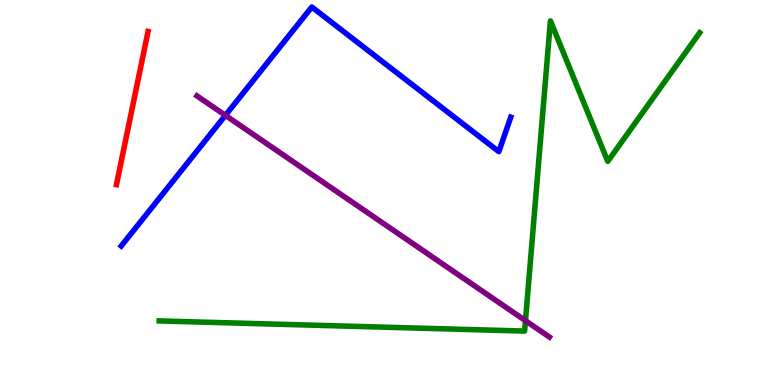[{'lines': ['blue', 'red'], 'intersections': []}, {'lines': ['green', 'red'], 'intersections': []}, {'lines': ['purple', 'red'], 'intersections': []}, {'lines': ['blue', 'green'], 'intersections': []}, {'lines': ['blue', 'purple'], 'intersections': [{'x': 2.91, 'y': 7.0}]}, {'lines': ['green', 'purple'], 'intersections': [{'x': 6.78, 'y': 1.67}]}]